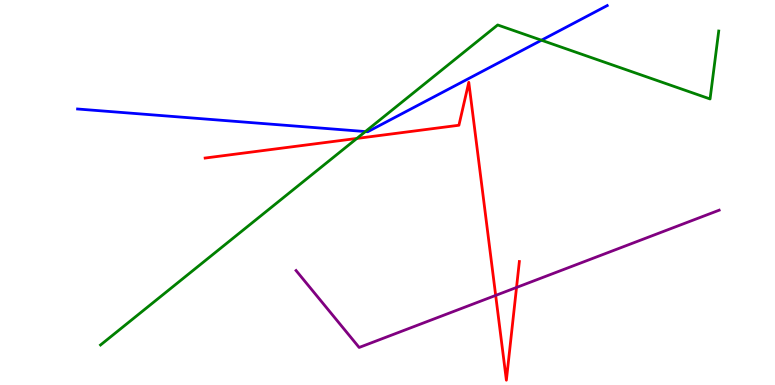[{'lines': ['blue', 'red'], 'intersections': []}, {'lines': ['green', 'red'], 'intersections': [{'x': 4.6, 'y': 6.4}]}, {'lines': ['purple', 'red'], 'intersections': [{'x': 6.4, 'y': 2.33}, {'x': 6.66, 'y': 2.53}]}, {'lines': ['blue', 'green'], 'intersections': [{'x': 4.71, 'y': 6.58}, {'x': 6.99, 'y': 8.96}]}, {'lines': ['blue', 'purple'], 'intersections': []}, {'lines': ['green', 'purple'], 'intersections': []}]